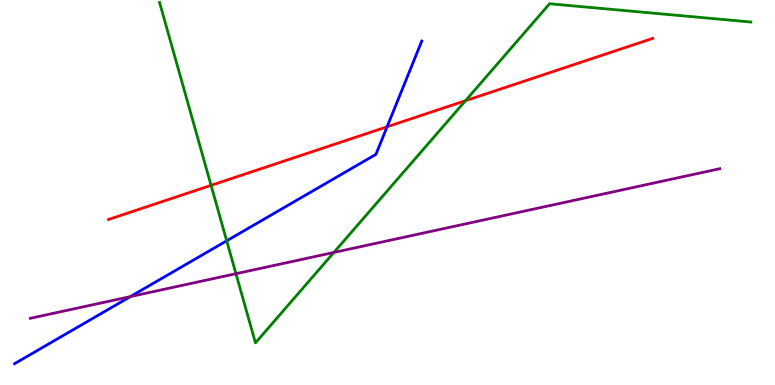[{'lines': ['blue', 'red'], 'intersections': [{'x': 4.99, 'y': 6.71}]}, {'lines': ['green', 'red'], 'intersections': [{'x': 2.72, 'y': 5.19}, {'x': 6.01, 'y': 7.38}]}, {'lines': ['purple', 'red'], 'intersections': []}, {'lines': ['blue', 'green'], 'intersections': [{'x': 2.93, 'y': 3.75}]}, {'lines': ['blue', 'purple'], 'intersections': [{'x': 1.68, 'y': 2.3}]}, {'lines': ['green', 'purple'], 'intersections': [{'x': 3.04, 'y': 2.89}, {'x': 4.31, 'y': 3.44}]}]